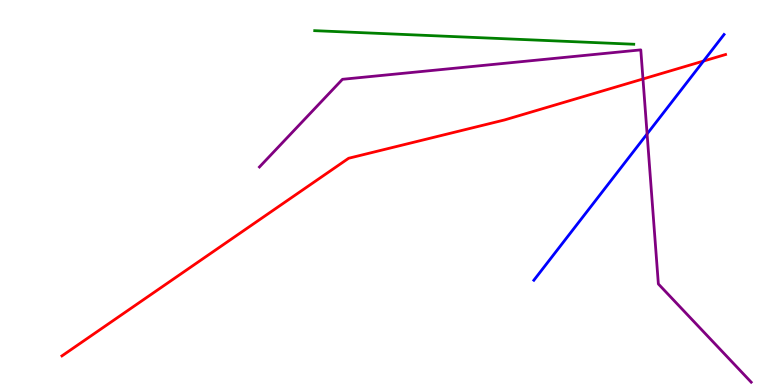[{'lines': ['blue', 'red'], 'intersections': [{'x': 9.08, 'y': 8.41}]}, {'lines': ['green', 'red'], 'intersections': []}, {'lines': ['purple', 'red'], 'intersections': [{'x': 8.3, 'y': 7.95}]}, {'lines': ['blue', 'green'], 'intersections': []}, {'lines': ['blue', 'purple'], 'intersections': [{'x': 8.35, 'y': 6.52}]}, {'lines': ['green', 'purple'], 'intersections': []}]